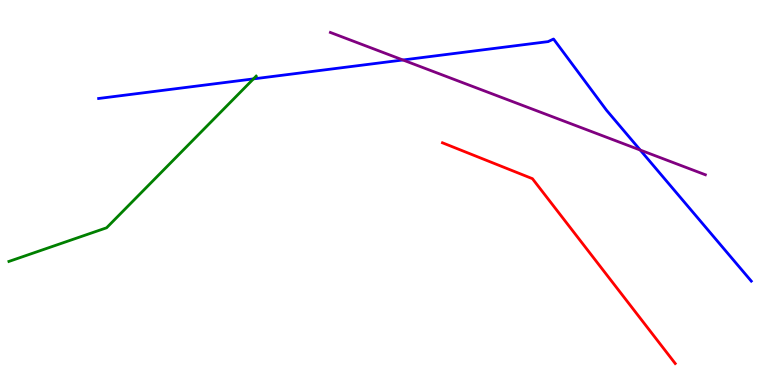[{'lines': ['blue', 'red'], 'intersections': []}, {'lines': ['green', 'red'], 'intersections': []}, {'lines': ['purple', 'red'], 'intersections': []}, {'lines': ['blue', 'green'], 'intersections': [{'x': 3.27, 'y': 7.95}]}, {'lines': ['blue', 'purple'], 'intersections': [{'x': 5.2, 'y': 8.44}, {'x': 8.26, 'y': 6.1}]}, {'lines': ['green', 'purple'], 'intersections': []}]